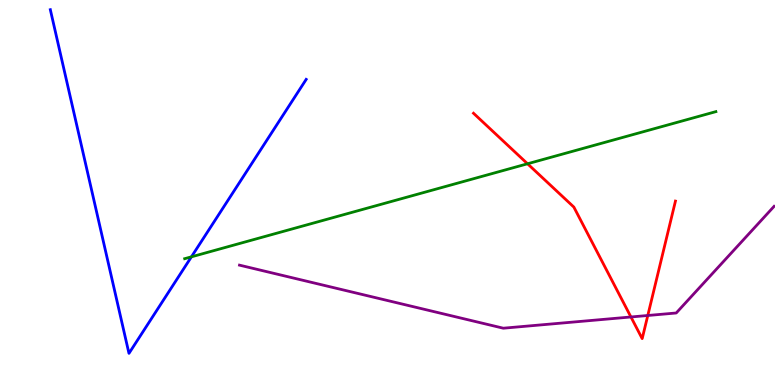[{'lines': ['blue', 'red'], 'intersections': []}, {'lines': ['green', 'red'], 'intersections': [{'x': 6.81, 'y': 5.75}]}, {'lines': ['purple', 'red'], 'intersections': [{'x': 8.14, 'y': 1.77}, {'x': 8.36, 'y': 1.81}]}, {'lines': ['blue', 'green'], 'intersections': [{'x': 2.47, 'y': 3.33}]}, {'lines': ['blue', 'purple'], 'intersections': []}, {'lines': ['green', 'purple'], 'intersections': []}]